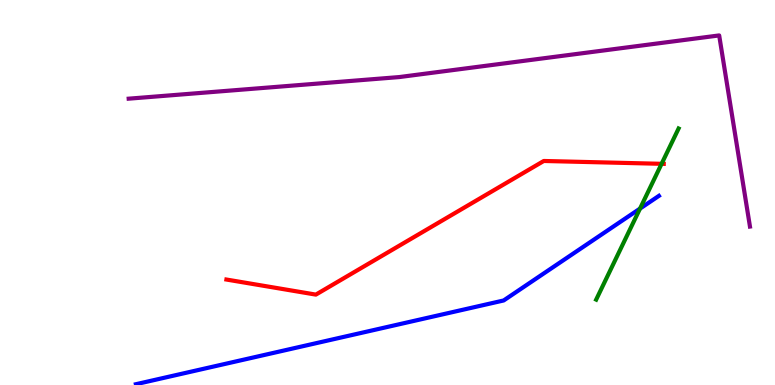[{'lines': ['blue', 'red'], 'intersections': []}, {'lines': ['green', 'red'], 'intersections': [{'x': 8.54, 'y': 5.75}]}, {'lines': ['purple', 'red'], 'intersections': []}, {'lines': ['blue', 'green'], 'intersections': [{'x': 8.26, 'y': 4.58}]}, {'lines': ['blue', 'purple'], 'intersections': []}, {'lines': ['green', 'purple'], 'intersections': []}]